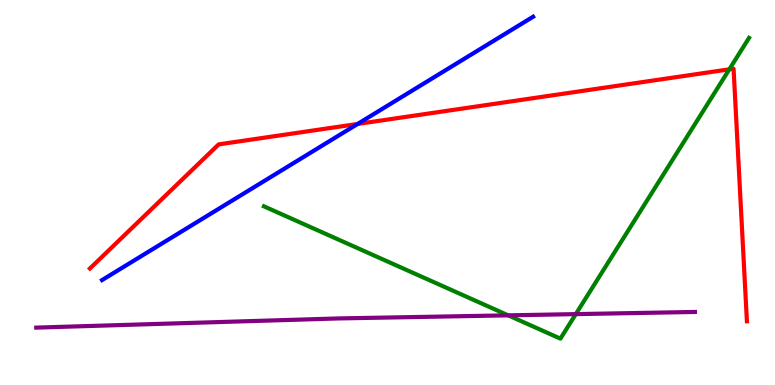[{'lines': ['blue', 'red'], 'intersections': [{'x': 4.61, 'y': 6.78}]}, {'lines': ['green', 'red'], 'intersections': [{'x': 9.41, 'y': 8.2}]}, {'lines': ['purple', 'red'], 'intersections': []}, {'lines': ['blue', 'green'], 'intersections': []}, {'lines': ['blue', 'purple'], 'intersections': []}, {'lines': ['green', 'purple'], 'intersections': [{'x': 6.56, 'y': 1.81}, {'x': 7.43, 'y': 1.84}]}]